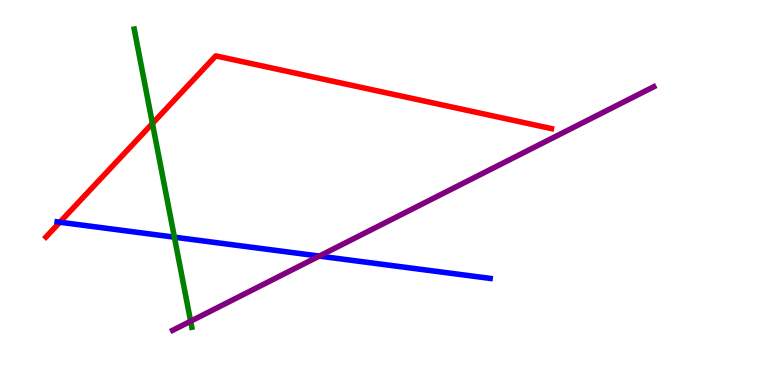[{'lines': ['blue', 'red'], 'intersections': [{'x': 0.772, 'y': 4.23}]}, {'lines': ['green', 'red'], 'intersections': [{'x': 1.97, 'y': 6.79}]}, {'lines': ['purple', 'red'], 'intersections': []}, {'lines': ['blue', 'green'], 'intersections': [{'x': 2.25, 'y': 3.84}]}, {'lines': ['blue', 'purple'], 'intersections': [{'x': 4.12, 'y': 3.35}]}, {'lines': ['green', 'purple'], 'intersections': [{'x': 2.46, 'y': 1.66}]}]